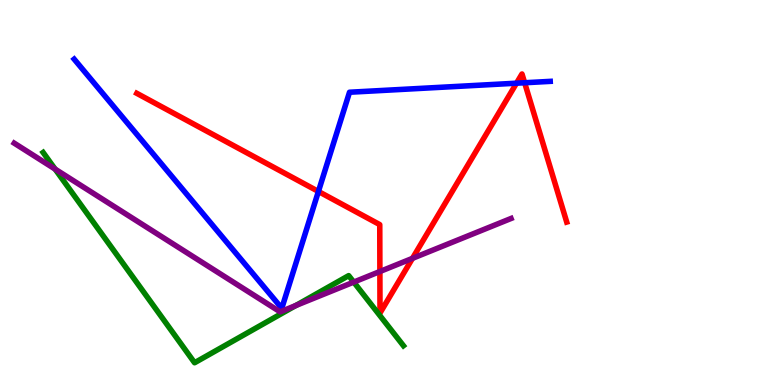[{'lines': ['blue', 'red'], 'intersections': [{'x': 4.11, 'y': 5.03}, {'x': 6.66, 'y': 7.84}, {'x': 6.77, 'y': 7.85}]}, {'lines': ['green', 'red'], 'intersections': []}, {'lines': ['purple', 'red'], 'intersections': [{'x': 4.9, 'y': 2.95}, {'x': 5.32, 'y': 3.29}]}, {'lines': ['blue', 'green'], 'intersections': []}, {'lines': ['blue', 'purple'], 'intersections': []}, {'lines': ['green', 'purple'], 'intersections': [{'x': 0.711, 'y': 5.61}, {'x': 3.82, 'y': 2.06}, {'x': 4.56, 'y': 2.67}]}]